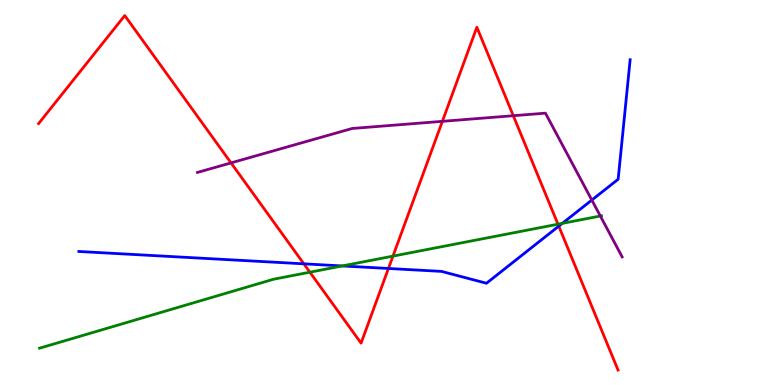[{'lines': ['blue', 'red'], 'intersections': [{'x': 3.92, 'y': 3.15}, {'x': 5.01, 'y': 3.03}, {'x': 7.21, 'y': 4.13}]}, {'lines': ['green', 'red'], 'intersections': [{'x': 4.0, 'y': 2.93}, {'x': 5.07, 'y': 3.35}, {'x': 7.2, 'y': 4.18}]}, {'lines': ['purple', 'red'], 'intersections': [{'x': 2.98, 'y': 5.77}, {'x': 5.71, 'y': 6.85}, {'x': 6.62, 'y': 6.99}]}, {'lines': ['blue', 'green'], 'intersections': [{'x': 4.42, 'y': 3.09}, {'x': 7.26, 'y': 4.2}]}, {'lines': ['blue', 'purple'], 'intersections': [{'x': 7.64, 'y': 4.8}]}, {'lines': ['green', 'purple'], 'intersections': [{'x': 7.75, 'y': 4.39}]}]